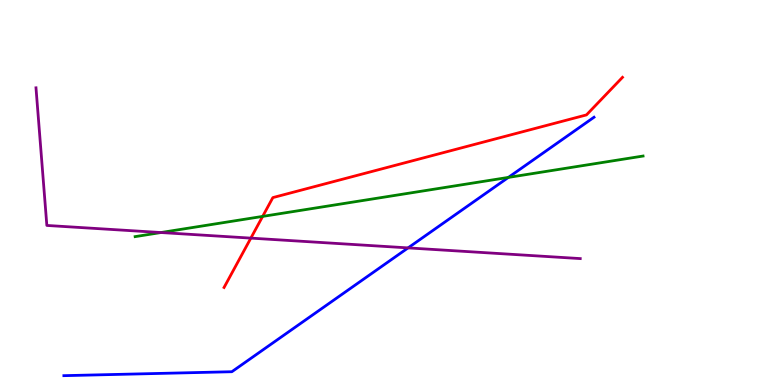[{'lines': ['blue', 'red'], 'intersections': []}, {'lines': ['green', 'red'], 'intersections': [{'x': 3.39, 'y': 4.38}]}, {'lines': ['purple', 'red'], 'intersections': [{'x': 3.24, 'y': 3.82}]}, {'lines': ['blue', 'green'], 'intersections': [{'x': 6.56, 'y': 5.39}]}, {'lines': ['blue', 'purple'], 'intersections': [{'x': 5.27, 'y': 3.56}]}, {'lines': ['green', 'purple'], 'intersections': [{'x': 2.08, 'y': 3.96}]}]